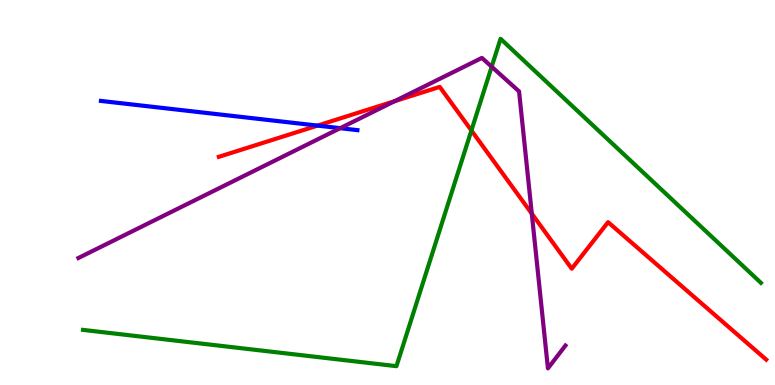[{'lines': ['blue', 'red'], 'intersections': [{'x': 4.1, 'y': 6.74}]}, {'lines': ['green', 'red'], 'intersections': [{'x': 6.08, 'y': 6.61}]}, {'lines': ['purple', 'red'], 'intersections': [{'x': 5.09, 'y': 7.37}, {'x': 6.86, 'y': 4.45}]}, {'lines': ['blue', 'green'], 'intersections': []}, {'lines': ['blue', 'purple'], 'intersections': [{'x': 4.39, 'y': 6.67}]}, {'lines': ['green', 'purple'], 'intersections': [{'x': 6.34, 'y': 8.27}]}]